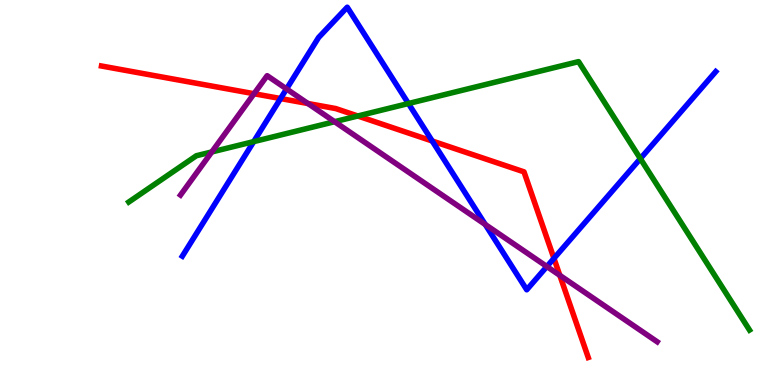[{'lines': ['blue', 'red'], 'intersections': [{'x': 3.62, 'y': 7.44}, {'x': 5.58, 'y': 6.34}, {'x': 7.15, 'y': 3.29}]}, {'lines': ['green', 'red'], 'intersections': [{'x': 4.62, 'y': 6.99}]}, {'lines': ['purple', 'red'], 'intersections': [{'x': 3.28, 'y': 7.57}, {'x': 3.97, 'y': 7.31}, {'x': 7.22, 'y': 2.85}]}, {'lines': ['blue', 'green'], 'intersections': [{'x': 3.27, 'y': 6.32}, {'x': 5.27, 'y': 7.31}, {'x': 8.26, 'y': 5.88}]}, {'lines': ['blue', 'purple'], 'intersections': [{'x': 3.7, 'y': 7.69}, {'x': 6.26, 'y': 4.17}, {'x': 7.06, 'y': 3.08}]}, {'lines': ['green', 'purple'], 'intersections': [{'x': 2.73, 'y': 6.05}, {'x': 4.32, 'y': 6.84}]}]